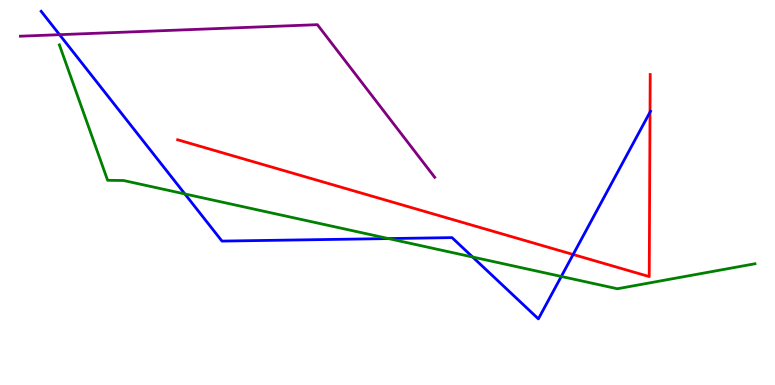[{'lines': ['blue', 'red'], 'intersections': [{'x': 7.4, 'y': 3.39}, {'x': 8.39, 'y': 7.09}]}, {'lines': ['green', 'red'], 'intersections': []}, {'lines': ['purple', 'red'], 'intersections': []}, {'lines': ['blue', 'green'], 'intersections': [{'x': 2.39, 'y': 4.96}, {'x': 5.01, 'y': 3.8}, {'x': 6.1, 'y': 3.32}, {'x': 7.24, 'y': 2.82}]}, {'lines': ['blue', 'purple'], 'intersections': [{'x': 0.768, 'y': 9.1}]}, {'lines': ['green', 'purple'], 'intersections': []}]